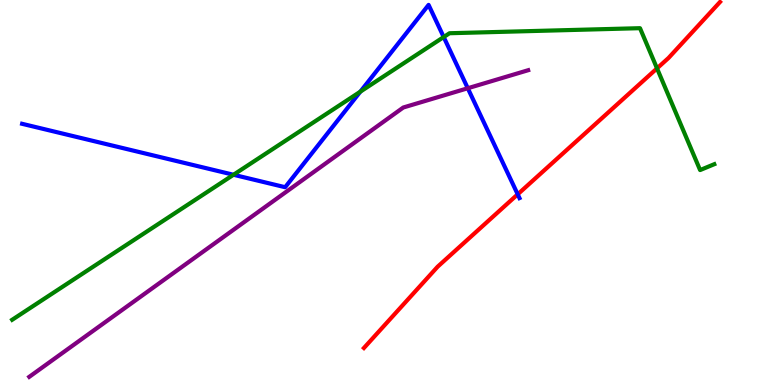[{'lines': ['blue', 'red'], 'intersections': [{'x': 6.68, 'y': 4.95}]}, {'lines': ['green', 'red'], 'intersections': [{'x': 8.48, 'y': 8.22}]}, {'lines': ['purple', 'red'], 'intersections': []}, {'lines': ['blue', 'green'], 'intersections': [{'x': 3.01, 'y': 5.46}, {'x': 4.65, 'y': 7.62}, {'x': 5.73, 'y': 9.04}]}, {'lines': ['blue', 'purple'], 'intersections': [{'x': 6.04, 'y': 7.71}]}, {'lines': ['green', 'purple'], 'intersections': []}]